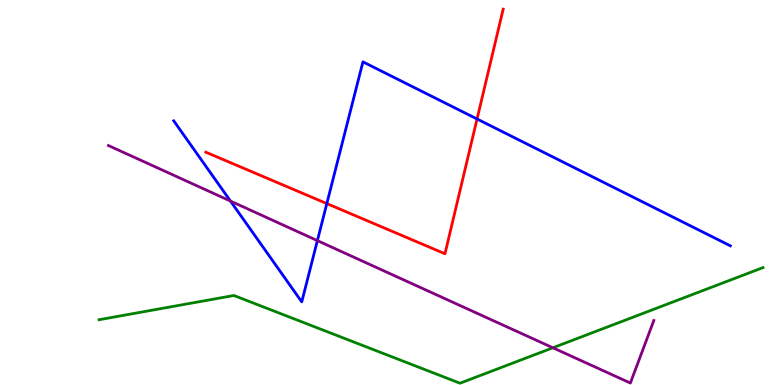[{'lines': ['blue', 'red'], 'intersections': [{'x': 4.22, 'y': 4.71}, {'x': 6.16, 'y': 6.91}]}, {'lines': ['green', 'red'], 'intersections': []}, {'lines': ['purple', 'red'], 'intersections': []}, {'lines': ['blue', 'green'], 'intersections': []}, {'lines': ['blue', 'purple'], 'intersections': [{'x': 2.97, 'y': 4.78}, {'x': 4.1, 'y': 3.75}]}, {'lines': ['green', 'purple'], 'intersections': [{'x': 7.13, 'y': 0.967}]}]